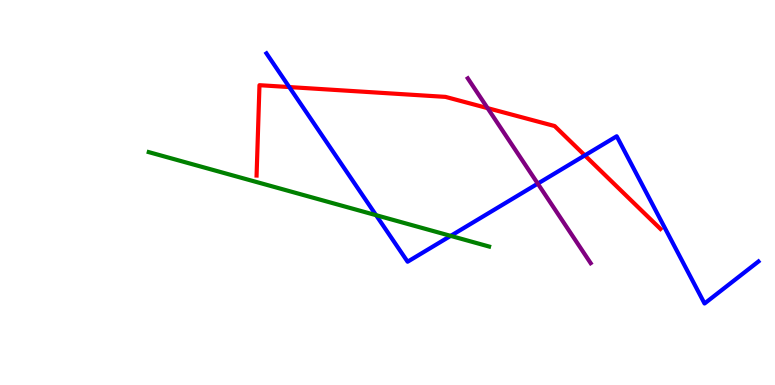[{'lines': ['blue', 'red'], 'intersections': [{'x': 3.73, 'y': 7.74}, {'x': 7.55, 'y': 5.96}]}, {'lines': ['green', 'red'], 'intersections': []}, {'lines': ['purple', 'red'], 'intersections': [{'x': 6.29, 'y': 7.19}]}, {'lines': ['blue', 'green'], 'intersections': [{'x': 4.85, 'y': 4.41}, {'x': 5.82, 'y': 3.87}]}, {'lines': ['blue', 'purple'], 'intersections': [{'x': 6.94, 'y': 5.23}]}, {'lines': ['green', 'purple'], 'intersections': []}]